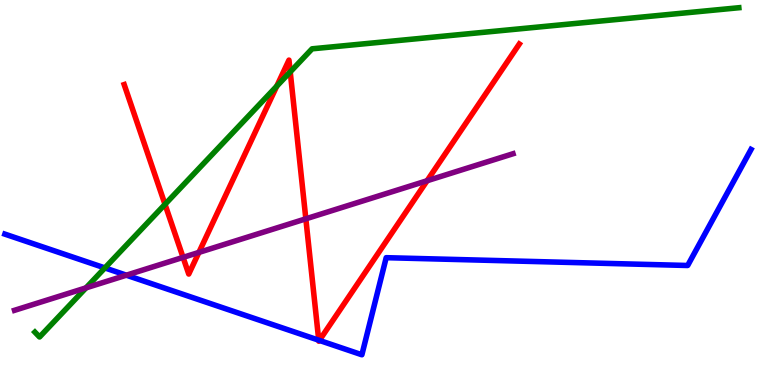[{'lines': ['blue', 'red'], 'intersections': [{'x': 4.11, 'y': 1.16}, {'x': 4.12, 'y': 1.16}]}, {'lines': ['green', 'red'], 'intersections': [{'x': 2.13, 'y': 4.69}, {'x': 3.57, 'y': 7.76}, {'x': 3.74, 'y': 8.13}]}, {'lines': ['purple', 'red'], 'intersections': [{'x': 2.36, 'y': 3.31}, {'x': 2.57, 'y': 3.44}, {'x': 3.95, 'y': 4.32}, {'x': 5.51, 'y': 5.31}]}, {'lines': ['blue', 'green'], 'intersections': [{'x': 1.35, 'y': 3.04}]}, {'lines': ['blue', 'purple'], 'intersections': [{'x': 1.63, 'y': 2.85}]}, {'lines': ['green', 'purple'], 'intersections': [{'x': 1.11, 'y': 2.52}]}]